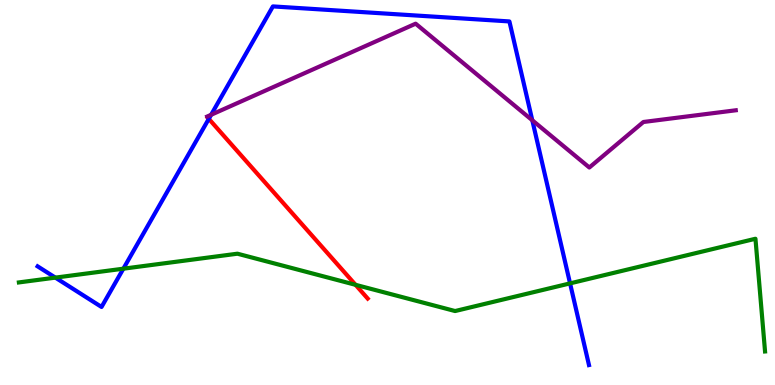[{'lines': ['blue', 'red'], 'intersections': [{'x': 2.69, 'y': 6.91}]}, {'lines': ['green', 'red'], 'intersections': [{'x': 4.59, 'y': 2.6}]}, {'lines': ['purple', 'red'], 'intersections': []}, {'lines': ['blue', 'green'], 'intersections': [{'x': 0.714, 'y': 2.79}, {'x': 1.59, 'y': 3.02}, {'x': 7.36, 'y': 2.64}]}, {'lines': ['blue', 'purple'], 'intersections': [{'x': 2.72, 'y': 7.02}, {'x': 6.87, 'y': 6.88}]}, {'lines': ['green', 'purple'], 'intersections': []}]